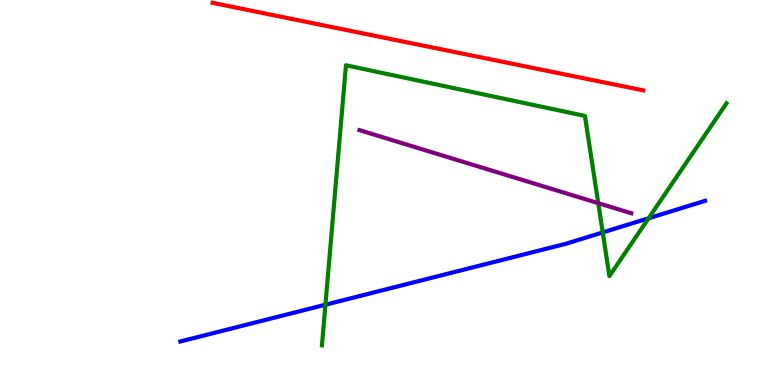[{'lines': ['blue', 'red'], 'intersections': []}, {'lines': ['green', 'red'], 'intersections': []}, {'lines': ['purple', 'red'], 'intersections': []}, {'lines': ['blue', 'green'], 'intersections': [{'x': 4.2, 'y': 2.09}, {'x': 7.78, 'y': 3.96}, {'x': 8.37, 'y': 4.33}]}, {'lines': ['blue', 'purple'], 'intersections': []}, {'lines': ['green', 'purple'], 'intersections': [{'x': 7.72, 'y': 4.72}]}]